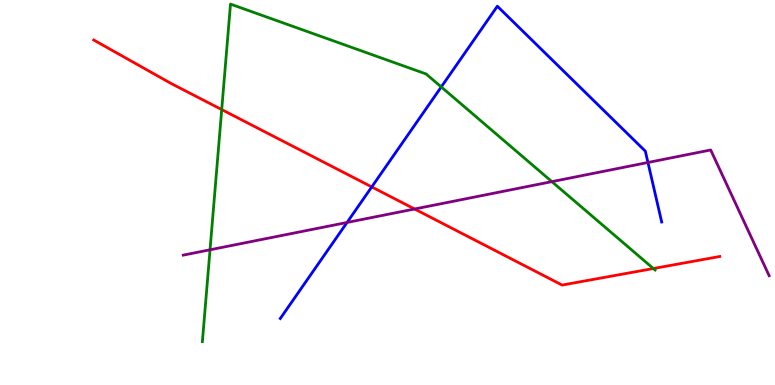[{'lines': ['blue', 'red'], 'intersections': [{'x': 4.8, 'y': 5.14}]}, {'lines': ['green', 'red'], 'intersections': [{'x': 2.86, 'y': 7.15}, {'x': 8.43, 'y': 3.03}]}, {'lines': ['purple', 'red'], 'intersections': [{'x': 5.35, 'y': 4.57}]}, {'lines': ['blue', 'green'], 'intersections': [{'x': 5.69, 'y': 7.74}]}, {'lines': ['blue', 'purple'], 'intersections': [{'x': 4.48, 'y': 4.22}, {'x': 8.36, 'y': 5.78}]}, {'lines': ['green', 'purple'], 'intersections': [{'x': 2.71, 'y': 3.51}, {'x': 7.12, 'y': 5.28}]}]